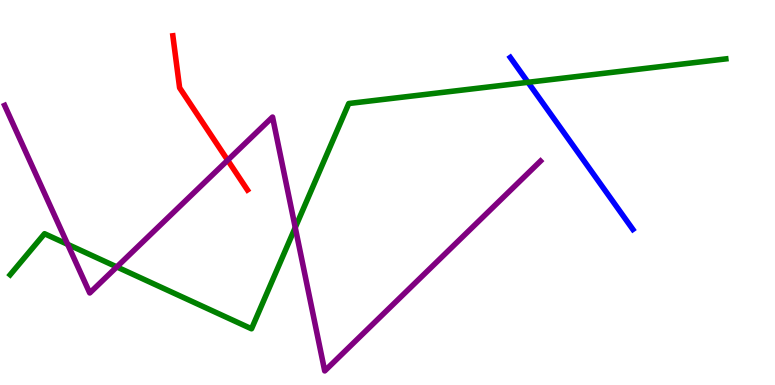[{'lines': ['blue', 'red'], 'intersections': []}, {'lines': ['green', 'red'], 'intersections': []}, {'lines': ['purple', 'red'], 'intersections': [{'x': 2.94, 'y': 5.84}]}, {'lines': ['blue', 'green'], 'intersections': [{'x': 6.81, 'y': 7.86}]}, {'lines': ['blue', 'purple'], 'intersections': []}, {'lines': ['green', 'purple'], 'intersections': [{'x': 0.873, 'y': 3.65}, {'x': 1.51, 'y': 3.07}, {'x': 3.81, 'y': 4.09}]}]